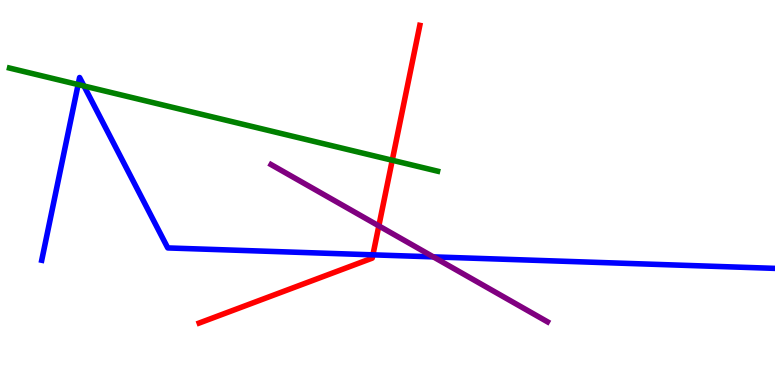[{'lines': ['blue', 'red'], 'intersections': [{'x': 4.81, 'y': 3.38}]}, {'lines': ['green', 'red'], 'intersections': [{'x': 5.06, 'y': 5.84}]}, {'lines': ['purple', 'red'], 'intersections': [{'x': 4.89, 'y': 4.13}]}, {'lines': ['blue', 'green'], 'intersections': [{'x': 1.01, 'y': 7.8}, {'x': 1.08, 'y': 7.77}]}, {'lines': ['blue', 'purple'], 'intersections': [{'x': 5.59, 'y': 3.33}]}, {'lines': ['green', 'purple'], 'intersections': []}]